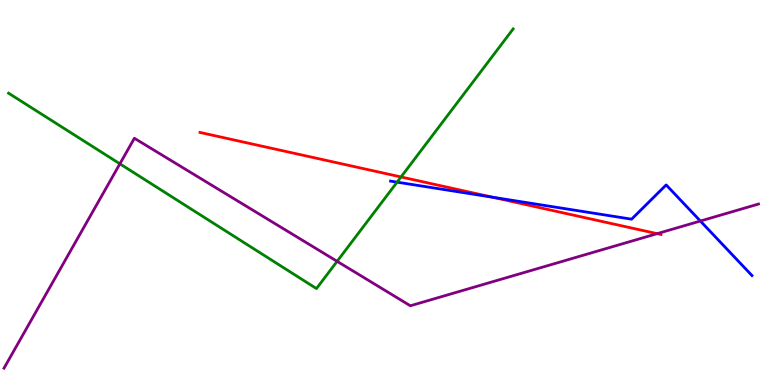[{'lines': ['blue', 'red'], 'intersections': [{'x': 6.35, 'y': 4.88}]}, {'lines': ['green', 'red'], 'intersections': [{'x': 5.17, 'y': 5.4}]}, {'lines': ['purple', 'red'], 'intersections': [{'x': 8.48, 'y': 3.93}]}, {'lines': ['blue', 'green'], 'intersections': [{'x': 5.12, 'y': 5.27}]}, {'lines': ['blue', 'purple'], 'intersections': [{'x': 9.04, 'y': 4.26}]}, {'lines': ['green', 'purple'], 'intersections': [{'x': 1.55, 'y': 5.74}, {'x': 4.35, 'y': 3.21}]}]